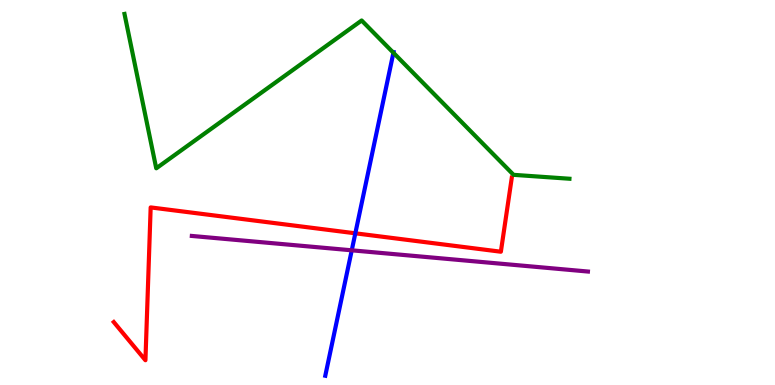[{'lines': ['blue', 'red'], 'intersections': [{'x': 4.58, 'y': 3.94}]}, {'lines': ['green', 'red'], 'intersections': []}, {'lines': ['purple', 'red'], 'intersections': []}, {'lines': ['blue', 'green'], 'intersections': [{'x': 5.08, 'y': 8.63}]}, {'lines': ['blue', 'purple'], 'intersections': [{'x': 4.54, 'y': 3.5}]}, {'lines': ['green', 'purple'], 'intersections': []}]